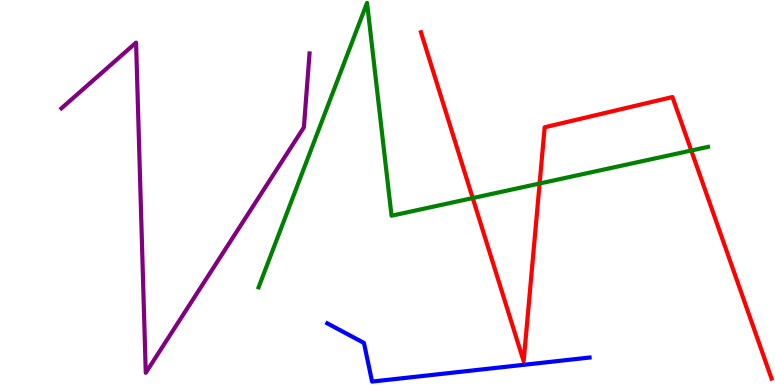[{'lines': ['blue', 'red'], 'intersections': []}, {'lines': ['green', 'red'], 'intersections': [{'x': 6.1, 'y': 4.86}, {'x': 6.96, 'y': 5.23}, {'x': 8.92, 'y': 6.09}]}, {'lines': ['purple', 'red'], 'intersections': []}, {'lines': ['blue', 'green'], 'intersections': []}, {'lines': ['blue', 'purple'], 'intersections': []}, {'lines': ['green', 'purple'], 'intersections': []}]